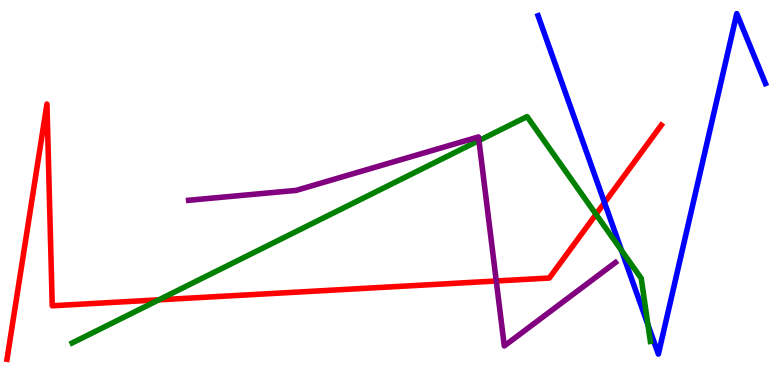[{'lines': ['blue', 'red'], 'intersections': [{'x': 7.8, 'y': 4.74}]}, {'lines': ['green', 'red'], 'intersections': [{'x': 2.05, 'y': 2.21}, {'x': 7.69, 'y': 4.43}]}, {'lines': ['purple', 'red'], 'intersections': [{'x': 6.4, 'y': 2.7}]}, {'lines': ['blue', 'green'], 'intersections': [{'x': 8.02, 'y': 3.49}, {'x': 8.36, 'y': 1.56}]}, {'lines': ['blue', 'purple'], 'intersections': []}, {'lines': ['green', 'purple'], 'intersections': [{'x': 6.18, 'y': 6.35}]}]